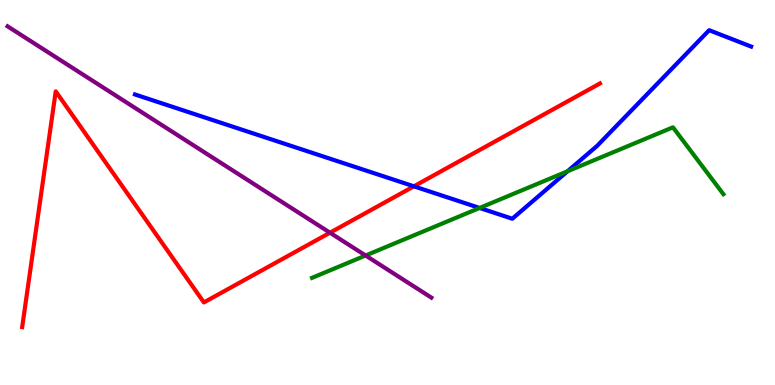[{'lines': ['blue', 'red'], 'intersections': [{'x': 5.34, 'y': 5.16}]}, {'lines': ['green', 'red'], 'intersections': []}, {'lines': ['purple', 'red'], 'intersections': [{'x': 4.26, 'y': 3.96}]}, {'lines': ['blue', 'green'], 'intersections': [{'x': 6.19, 'y': 4.6}, {'x': 7.32, 'y': 5.55}]}, {'lines': ['blue', 'purple'], 'intersections': []}, {'lines': ['green', 'purple'], 'intersections': [{'x': 4.72, 'y': 3.36}]}]